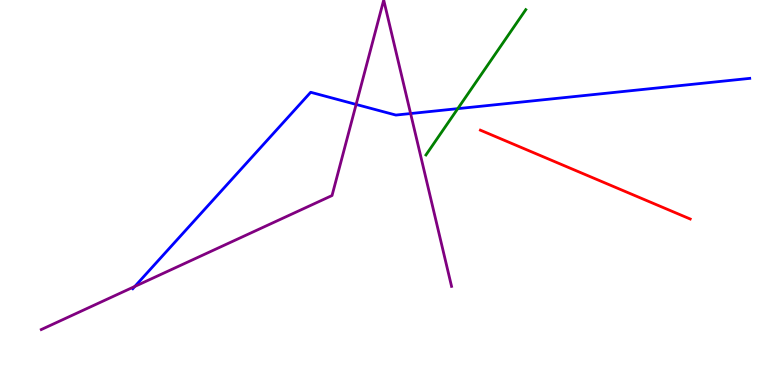[{'lines': ['blue', 'red'], 'intersections': []}, {'lines': ['green', 'red'], 'intersections': []}, {'lines': ['purple', 'red'], 'intersections': []}, {'lines': ['blue', 'green'], 'intersections': [{'x': 5.91, 'y': 7.18}]}, {'lines': ['blue', 'purple'], 'intersections': [{'x': 1.74, 'y': 2.56}, {'x': 4.6, 'y': 7.29}, {'x': 5.3, 'y': 7.05}]}, {'lines': ['green', 'purple'], 'intersections': []}]